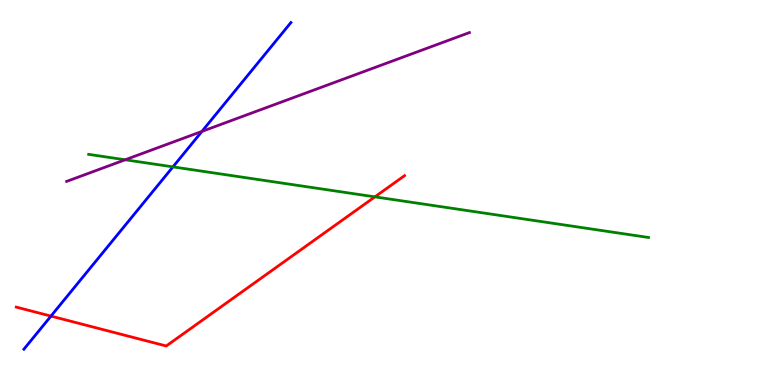[{'lines': ['blue', 'red'], 'intersections': [{'x': 0.657, 'y': 1.79}]}, {'lines': ['green', 'red'], 'intersections': [{'x': 4.84, 'y': 4.89}]}, {'lines': ['purple', 'red'], 'intersections': []}, {'lines': ['blue', 'green'], 'intersections': [{'x': 2.23, 'y': 5.67}]}, {'lines': ['blue', 'purple'], 'intersections': [{'x': 2.61, 'y': 6.59}]}, {'lines': ['green', 'purple'], 'intersections': [{'x': 1.62, 'y': 5.85}]}]